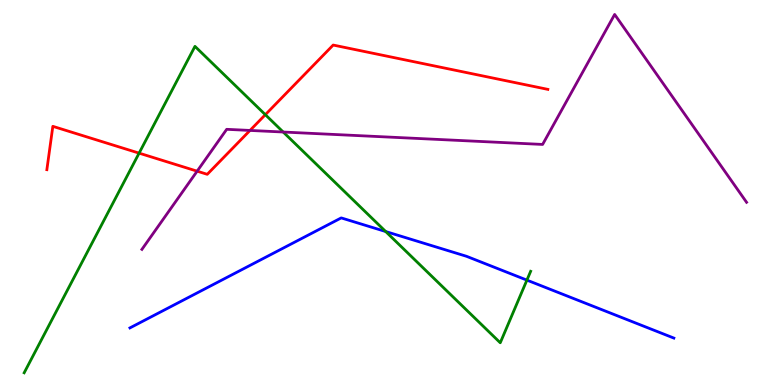[{'lines': ['blue', 'red'], 'intersections': []}, {'lines': ['green', 'red'], 'intersections': [{'x': 1.79, 'y': 6.02}, {'x': 3.42, 'y': 7.02}]}, {'lines': ['purple', 'red'], 'intersections': [{'x': 2.54, 'y': 5.55}, {'x': 3.23, 'y': 6.61}]}, {'lines': ['blue', 'green'], 'intersections': [{'x': 4.98, 'y': 3.99}, {'x': 6.8, 'y': 2.72}]}, {'lines': ['blue', 'purple'], 'intersections': []}, {'lines': ['green', 'purple'], 'intersections': [{'x': 3.65, 'y': 6.57}]}]